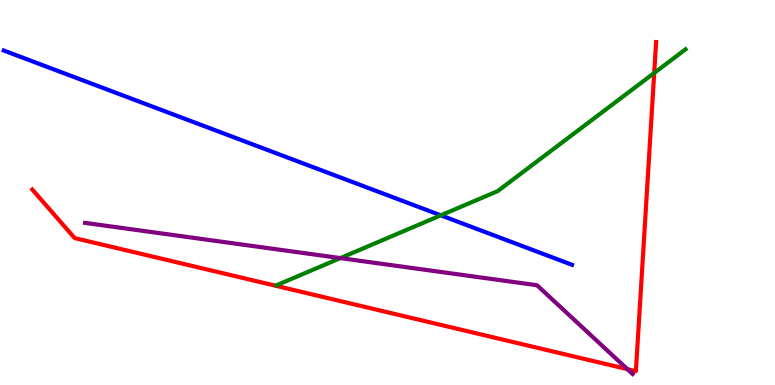[{'lines': ['blue', 'red'], 'intersections': []}, {'lines': ['green', 'red'], 'intersections': [{'x': 8.44, 'y': 8.1}]}, {'lines': ['purple', 'red'], 'intersections': [{'x': 8.1, 'y': 0.412}]}, {'lines': ['blue', 'green'], 'intersections': [{'x': 5.69, 'y': 4.41}]}, {'lines': ['blue', 'purple'], 'intersections': []}, {'lines': ['green', 'purple'], 'intersections': [{'x': 4.39, 'y': 3.3}]}]